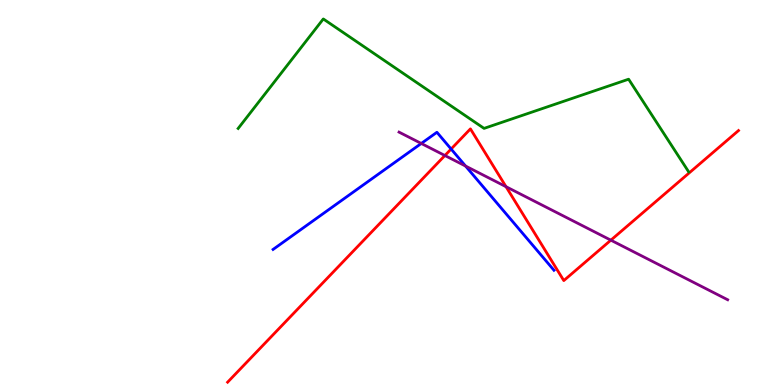[{'lines': ['blue', 'red'], 'intersections': [{'x': 5.82, 'y': 6.13}]}, {'lines': ['green', 'red'], 'intersections': []}, {'lines': ['purple', 'red'], 'intersections': [{'x': 5.74, 'y': 5.96}, {'x': 6.53, 'y': 5.15}, {'x': 7.88, 'y': 3.76}]}, {'lines': ['blue', 'green'], 'intersections': []}, {'lines': ['blue', 'purple'], 'intersections': [{'x': 5.44, 'y': 6.27}, {'x': 6.01, 'y': 5.69}]}, {'lines': ['green', 'purple'], 'intersections': []}]